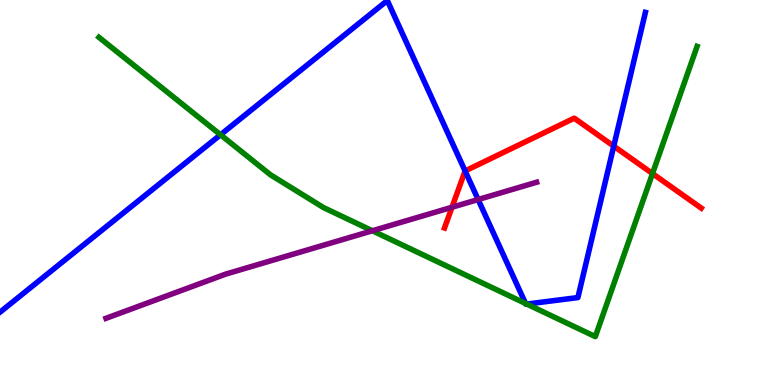[{'lines': ['blue', 'red'], 'intersections': [{'x': 6.0, 'y': 5.56}, {'x': 7.92, 'y': 6.2}]}, {'lines': ['green', 'red'], 'intersections': [{'x': 8.42, 'y': 5.49}]}, {'lines': ['purple', 'red'], 'intersections': [{'x': 5.83, 'y': 4.62}]}, {'lines': ['blue', 'green'], 'intersections': [{'x': 2.85, 'y': 6.5}, {'x': 6.78, 'y': 2.12}, {'x': 6.8, 'y': 2.1}]}, {'lines': ['blue', 'purple'], 'intersections': [{'x': 6.17, 'y': 4.82}]}, {'lines': ['green', 'purple'], 'intersections': [{'x': 4.8, 'y': 4.01}]}]